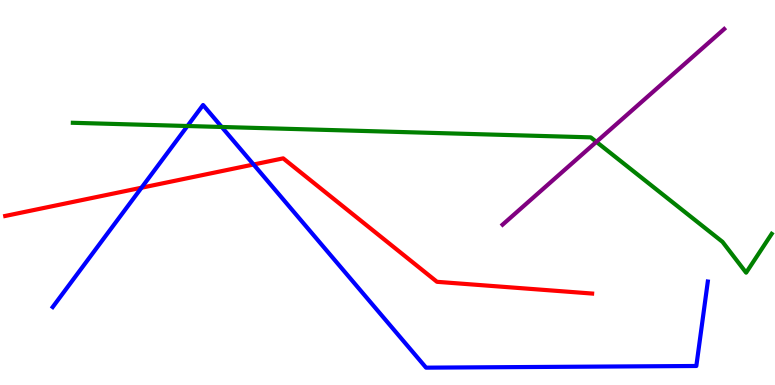[{'lines': ['blue', 'red'], 'intersections': [{'x': 1.83, 'y': 5.12}, {'x': 3.27, 'y': 5.73}]}, {'lines': ['green', 'red'], 'intersections': []}, {'lines': ['purple', 'red'], 'intersections': []}, {'lines': ['blue', 'green'], 'intersections': [{'x': 2.42, 'y': 6.73}, {'x': 2.86, 'y': 6.7}]}, {'lines': ['blue', 'purple'], 'intersections': []}, {'lines': ['green', 'purple'], 'intersections': [{'x': 7.7, 'y': 6.32}]}]